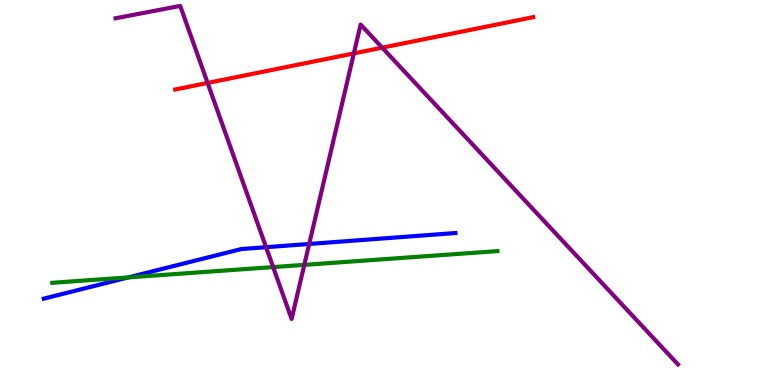[{'lines': ['blue', 'red'], 'intersections': []}, {'lines': ['green', 'red'], 'intersections': []}, {'lines': ['purple', 'red'], 'intersections': [{'x': 2.68, 'y': 7.85}, {'x': 4.57, 'y': 8.61}, {'x': 4.93, 'y': 8.76}]}, {'lines': ['blue', 'green'], 'intersections': [{'x': 1.66, 'y': 2.79}]}, {'lines': ['blue', 'purple'], 'intersections': [{'x': 3.43, 'y': 3.58}, {'x': 3.99, 'y': 3.66}]}, {'lines': ['green', 'purple'], 'intersections': [{'x': 3.52, 'y': 3.06}, {'x': 3.93, 'y': 3.12}]}]